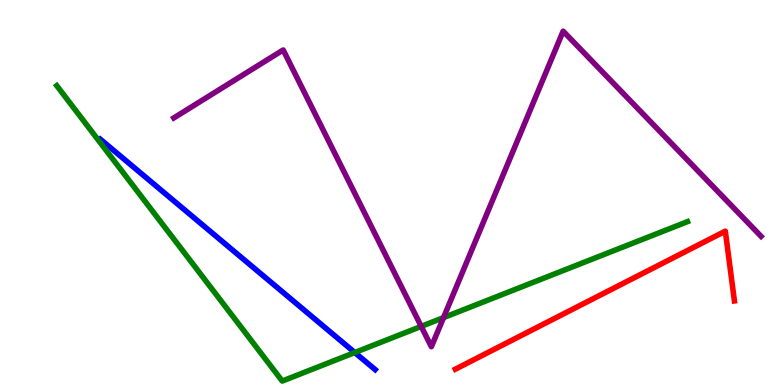[{'lines': ['blue', 'red'], 'intersections': []}, {'lines': ['green', 'red'], 'intersections': []}, {'lines': ['purple', 'red'], 'intersections': []}, {'lines': ['blue', 'green'], 'intersections': [{'x': 4.58, 'y': 0.844}]}, {'lines': ['blue', 'purple'], 'intersections': []}, {'lines': ['green', 'purple'], 'intersections': [{'x': 5.44, 'y': 1.52}, {'x': 5.72, 'y': 1.75}]}]